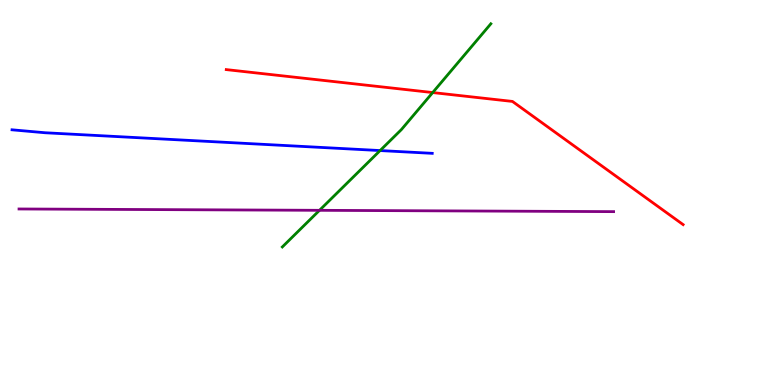[{'lines': ['blue', 'red'], 'intersections': []}, {'lines': ['green', 'red'], 'intersections': [{'x': 5.58, 'y': 7.6}]}, {'lines': ['purple', 'red'], 'intersections': []}, {'lines': ['blue', 'green'], 'intersections': [{'x': 4.9, 'y': 6.09}]}, {'lines': ['blue', 'purple'], 'intersections': []}, {'lines': ['green', 'purple'], 'intersections': [{'x': 4.12, 'y': 4.54}]}]